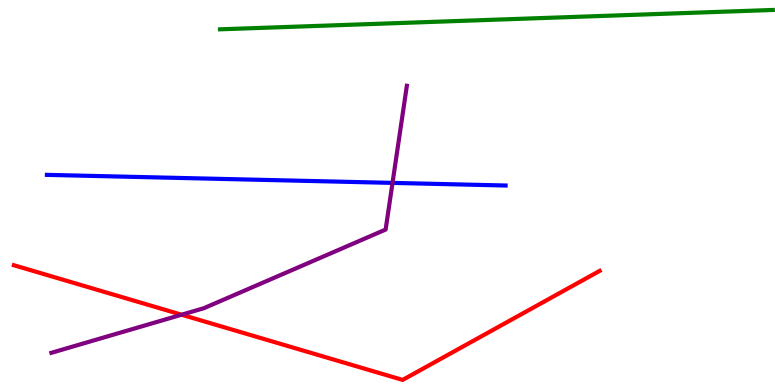[{'lines': ['blue', 'red'], 'intersections': []}, {'lines': ['green', 'red'], 'intersections': []}, {'lines': ['purple', 'red'], 'intersections': [{'x': 2.34, 'y': 1.83}]}, {'lines': ['blue', 'green'], 'intersections': []}, {'lines': ['blue', 'purple'], 'intersections': [{'x': 5.06, 'y': 5.25}]}, {'lines': ['green', 'purple'], 'intersections': []}]